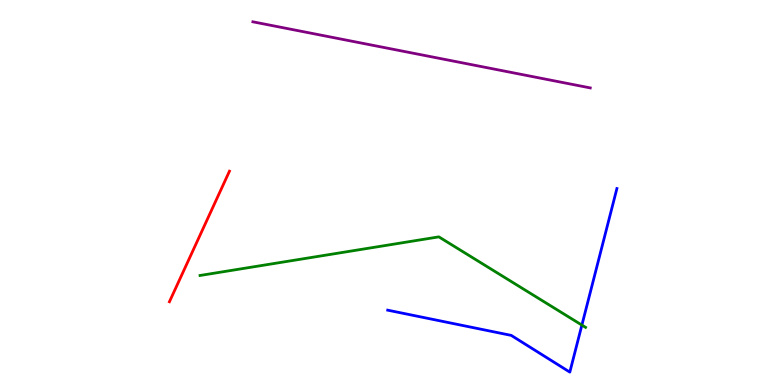[{'lines': ['blue', 'red'], 'intersections': []}, {'lines': ['green', 'red'], 'intersections': []}, {'lines': ['purple', 'red'], 'intersections': []}, {'lines': ['blue', 'green'], 'intersections': [{'x': 7.51, 'y': 1.56}]}, {'lines': ['blue', 'purple'], 'intersections': []}, {'lines': ['green', 'purple'], 'intersections': []}]